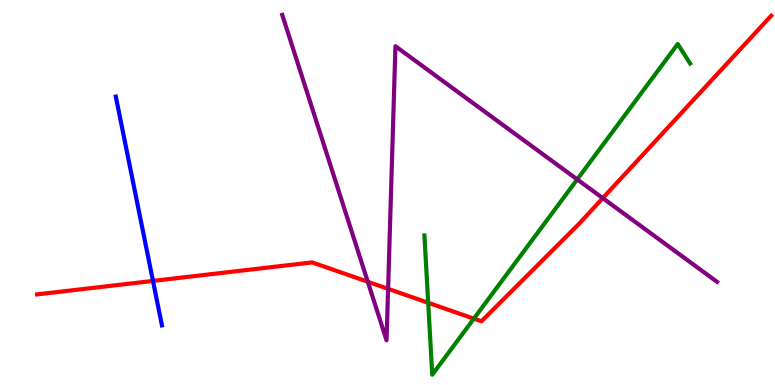[{'lines': ['blue', 'red'], 'intersections': [{'x': 1.97, 'y': 2.7}]}, {'lines': ['green', 'red'], 'intersections': [{'x': 5.53, 'y': 2.14}, {'x': 6.11, 'y': 1.72}]}, {'lines': ['purple', 'red'], 'intersections': [{'x': 4.75, 'y': 2.68}, {'x': 5.01, 'y': 2.5}, {'x': 7.78, 'y': 4.85}]}, {'lines': ['blue', 'green'], 'intersections': []}, {'lines': ['blue', 'purple'], 'intersections': []}, {'lines': ['green', 'purple'], 'intersections': [{'x': 7.45, 'y': 5.34}]}]